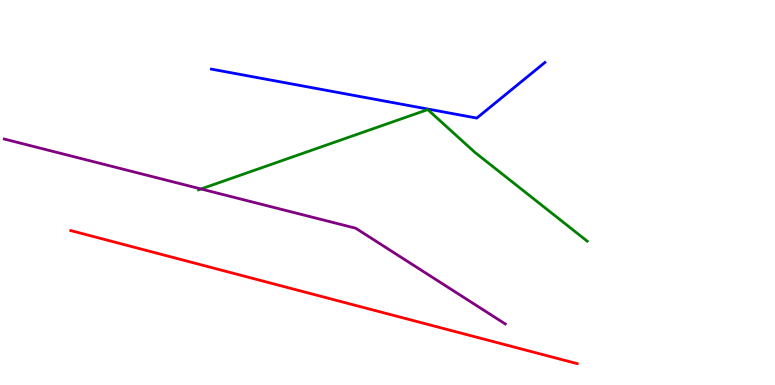[{'lines': ['blue', 'red'], 'intersections': []}, {'lines': ['green', 'red'], 'intersections': []}, {'lines': ['purple', 'red'], 'intersections': []}, {'lines': ['blue', 'green'], 'intersections': []}, {'lines': ['blue', 'purple'], 'intersections': []}, {'lines': ['green', 'purple'], 'intersections': [{'x': 2.59, 'y': 5.09}]}]